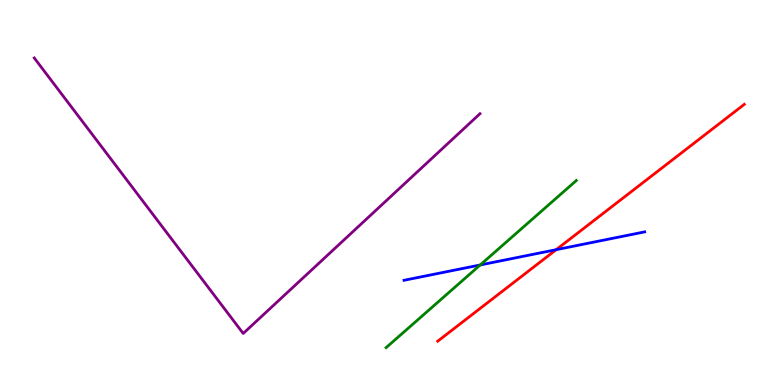[{'lines': ['blue', 'red'], 'intersections': [{'x': 7.18, 'y': 3.51}]}, {'lines': ['green', 'red'], 'intersections': []}, {'lines': ['purple', 'red'], 'intersections': []}, {'lines': ['blue', 'green'], 'intersections': [{'x': 6.2, 'y': 3.12}]}, {'lines': ['blue', 'purple'], 'intersections': []}, {'lines': ['green', 'purple'], 'intersections': []}]